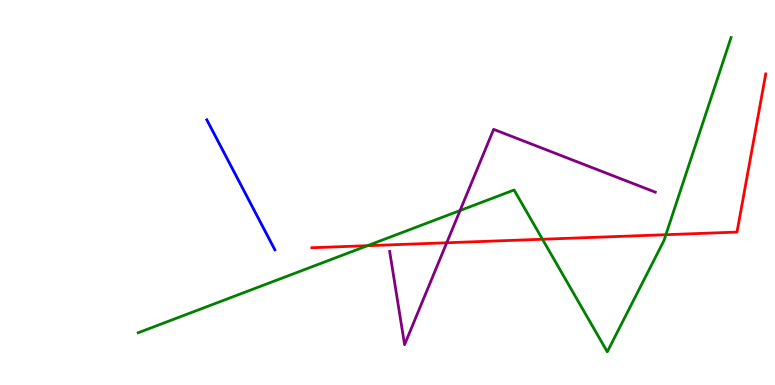[{'lines': ['blue', 'red'], 'intersections': []}, {'lines': ['green', 'red'], 'intersections': [{'x': 4.74, 'y': 3.62}, {'x': 7.0, 'y': 3.79}, {'x': 8.59, 'y': 3.9}]}, {'lines': ['purple', 'red'], 'intersections': [{'x': 5.76, 'y': 3.69}]}, {'lines': ['blue', 'green'], 'intersections': []}, {'lines': ['blue', 'purple'], 'intersections': []}, {'lines': ['green', 'purple'], 'intersections': [{'x': 5.94, 'y': 4.53}]}]